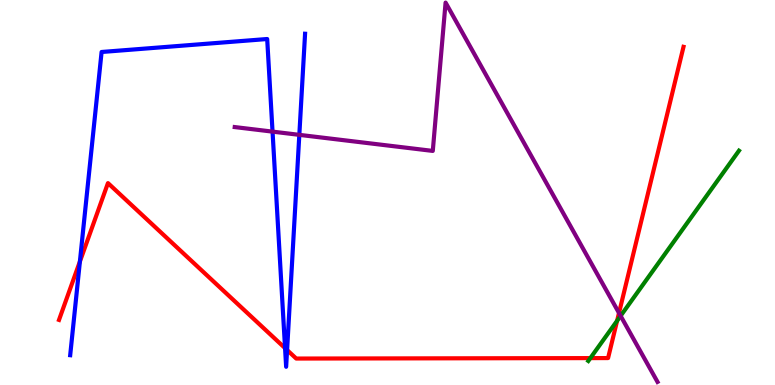[{'lines': ['blue', 'red'], 'intersections': [{'x': 1.03, 'y': 3.21}, {'x': 3.68, 'y': 0.958}, {'x': 3.7, 'y': 0.908}]}, {'lines': ['green', 'red'], 'intersections': [{'x': 7.62, 'y': 0.699}, {'x': 7.96, 'y': 1.67}]}, {'lines': ['purple', 'red'], 'intersections': [{'x': 7.99, 'y': 1.87}]}, {'lines': ['blue', 'green'], 'intersections': []}, {'lines': ['blue', 'purple'], 'intersections': [{'x': 3.52, 'y': 6.58}, {'x': 3.86, 'y': 6.5}]}, {'lines': ['green', 'purple'], 'intersections': [{'x': 8.01, 'y': 1.8}]}]